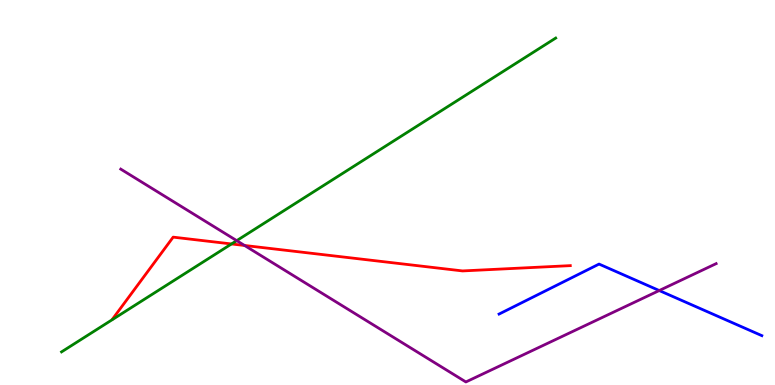[{'lines': ['blue', 'red'], 'intersections': []}, {'lines': ['green', 'red'], 'intersections': [{'x': 2.99, 'y': 3.66}]}, {'lines': ['purple', 'red'], 'intersections': [{'x': 3.16, 'y': 3.62}]}, {'lines': ['blue', 'green'], 'intersections': []}, {'lines': ['blue', 'purple'], 'intersections': [{'x': 8.51, 'y': 2.45}]}, {'lines': ['green', 'purple'], 'intersections': [{'x': 3.05, 'y': 3.75}]}]